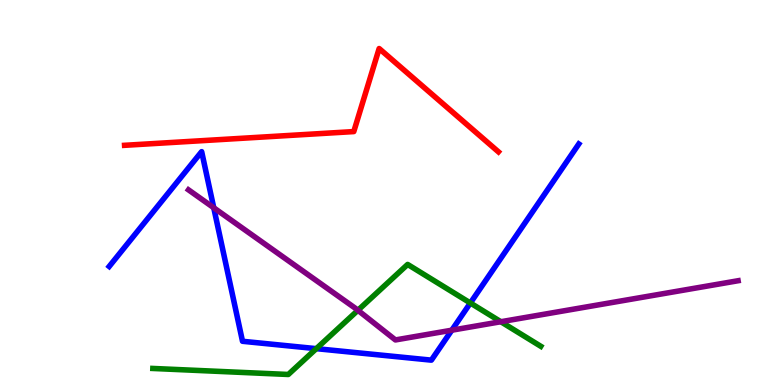[{'lines': ['blue', 'red'], 'intersections': []}, {'lines': ['green', 'red'], 'intersections': []}, {'lines': ['purple', 'red'], 'intersections': []}, {'lines': ['blue', 'green'], 'intersections': [{'x': 4.08, 'y': 0.944}, {'x': 6.07, 'y': 2.13}]}, {'lines': ['blue', 'purple'], 'intersections': [{'x': 2.76, 'y': 4.6}, {'x': 5.83, 'y': 1.42}]}, {'lines': ['green', 'purple'], 'intersections': [{'x': 4.62, 'y': 1.94}, {'x': 6.46, 'y': 1.64}]}]